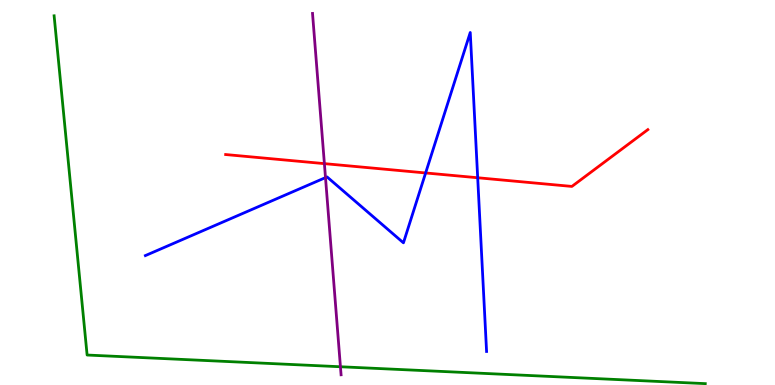[{'lines': ['blue', 'red'], 'intersections': [{'x': 5.49, 'y': 5.51}, {'x': 6.16, 'y': 5.38}]}, {'lines': ['green', 'red'], 'intersections': []}, {'lines': ['purple', 'red'], 'intersections': [{'x': 4.19, 'y': 5.75}]}, {'lines': ['blue', 'green'], 'intersections': []}, {'lines': ['blue', 'purple'], 'intersections': [{'x': 4.2, 'y': 5.39}]}, {'lines': ['green', 'purple'], 'intersections': [{'x': 4.39, 'y': 0.474}]}]